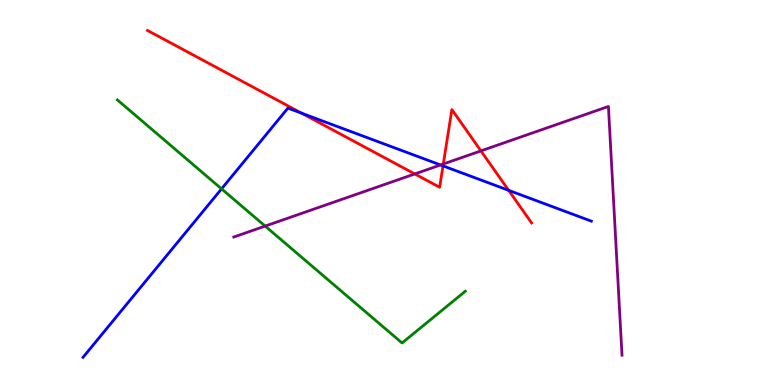[{'lines': ['blue', 'red'], 'intersections': [{'x': 3.89, 'y': 7.06}, {'x': 5.72, 'y': 5.69}, {'x': 6.56, 'y': 5.06}]}, {'lines': ['green', 'red'], 'intersections': []}, {'lines': ['purple', 'red'], 'intersections': [{'x': 5.35, 'y': 5.48}, {'x': 5.72, 'y': 5.74}, {'x': 6.21, 'y': 6.08}]}, {'lines': ['blue', 'green'], 'intersections': [{'x': 2.86, 'y': 5.09}]}, {'lines': ['blue', 'purple'], 'intersections': [{'x': 5.68, 'y': 5.72}]}, {'lines': ['green', 'purple'], 'intersections': [{'x': 3.42, 'y': 4.13}]}]